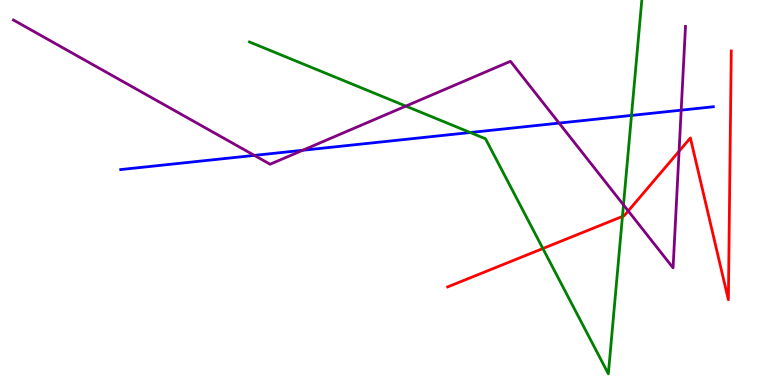[{'lines': ['blue', 'red'], 'intersections': []}, {'lines': ['green', 'red'], 'intersections': [{'x': 7.0, 'y': 3.54}, {'x': 8.03, 'y': 4.38}]}, {'lines': ['purple', 'red'], 'intersections': [{'x': 8.11, 'y': 4.52}, {'x': 8.76, 'y': 6.07}]}, {'lines': ['blue', 'green'], 'intersections': [{'x': 6.07, 'y': 6.56}, {'x': 8.15, 'y': 7.0}]}, {'lines': ['blue', 'purple'], 'intersections': [{'x': 3.28, 'y': 5.96}, {'x': 3.91, 'y': 6.1}, {'x': 7.21, 'y': 6.8}, {'x': 8.79, 'y': 7.14}]}, {'lines': ['green', 'purple'], 'intersections': [{'x': 5.24, 'y': 7.24}, {'x': 8.04, 'y': 4.68}]}]